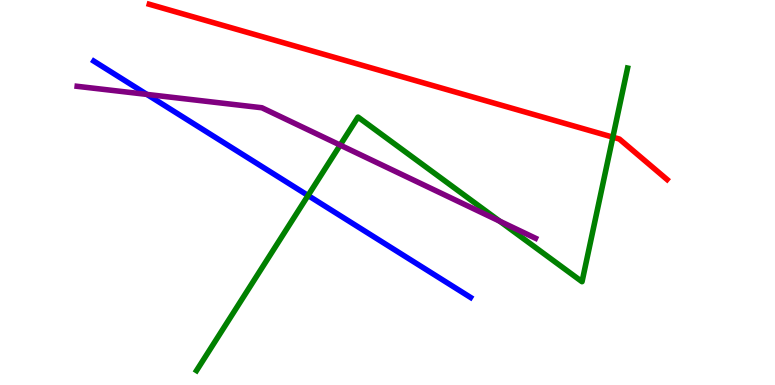[{'lines': ['blue', 'red'], 'intersections': []}, {'lines': ['green', 'red'], 'intersections': [{'x': 7.91, 'y': 6.44}]}, {'lines': ['purple', 'red'], 'intersections': []}, {'lines': ['blue', 'green'], 'intersections': [{'x': 3.97, 'y': 4.92}]}, {'lines': ['blue', 'purple'], 'intersections': [{'x': 1.9, 'y': 7.55}]}, {'lines': ['green', 'purple'], 'intersections': [{'x': 4.39, 'y': 6.23}, {'x': 6.45, 'y': 4.26}]}]